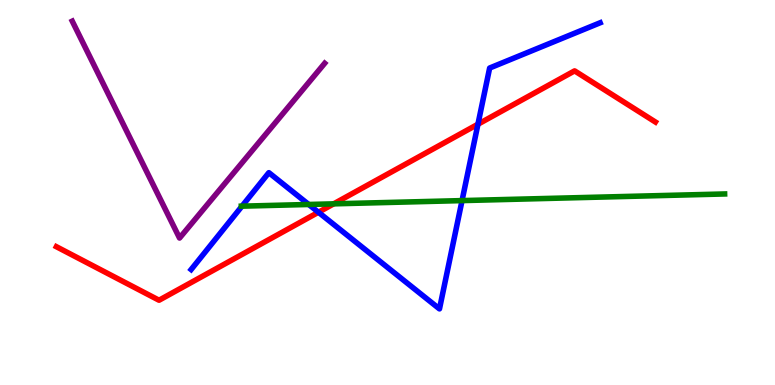[{'lines': ['blue', 'red'], 'intersections': [{'x': 4.11, 'y': 4.49}, {'x': 6.17, 'y': 6.77}]}, {'lines': ['green', 'red'], 'intersections': [{'x': 4.31, 'y': 4.71}]}, {'lines': ['purple', 'red'], 'intersections': []}, {'lines': ['blue', 'green'], 'intersections': [{'x': 3.12, 'y': 4.65}, {'x': 3.98, 'y': 4.69}, {'x': 5.96, 'y': 4.79}]}, {'lines': ['blue', 'purple'], 'intersections': []}, {'lines': ['green', 'purple'], 'intersections': []}]